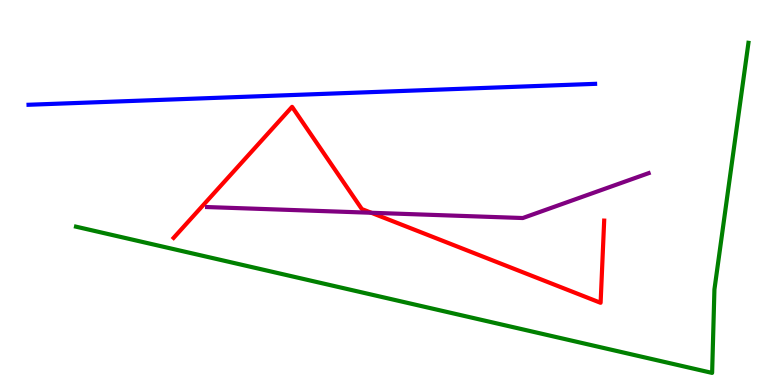[{'lines': ['blue', 'red'], 'intersections': []}, {'lines': ['green', 'red'], 'intersections': []}, {'lines': ['purple', 'red'], 'intersections': [{'x': 4.79, 'y': 4.47}]}, {'lines': ['blue', 'green'], 'intersections': []}, {'lines': ['blue', 'purple'], 'intersections': []}, {'lines': ['green', 'purple'], 'intersections': []}]